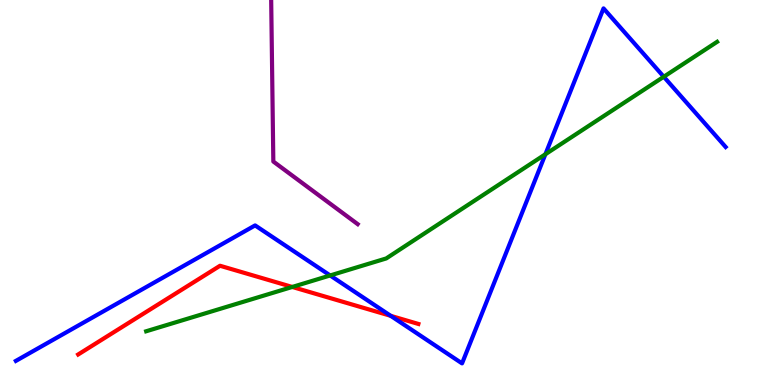[{'lines': ['blue', 'red'], 'intersections': [{'x': 5.04, 'y': 1.8}]}, {'lines': ['green', 'red'], 'intersections': [{'x': 3.77, 'y': 2.55}]}, {'lines': ['purple', 'red'], 'intersections': []}, {'lines': ['blue', 'green'], 'intersections': [{'x': 4.26, 'y': 2.85}, {'x': 7.04, 'y': 5.99}, {'x': 8.56, 'y': 8.01}]}, {'lines': ['blue', 'purple'], 'intersections': []}, {'lines': ['green', 'purple'], 'intersections': []}]